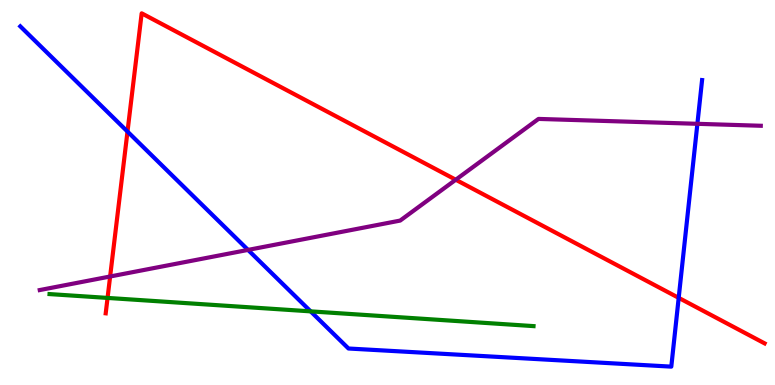[{'lines': ['blue', 'red'], 'intersections': [{'x': 1.65, 'y': 6.58}, {'x': 8.76, 'y': 2.26}]}, {'lines': ['green', 'red'], 'intersections': [{'x': 1.39, 'y': 2.26}]}, {'lines': ['purple', 'red'], 'intersections': [{'x': 1.42, 'y': 2.82}, {'x': 5.88, 'y': 5.33}]}, {'lines': ['blue', 'green'], 'intersections': [{'x': 4.01, 'y': 1.91}]}, {'lines': ['blue', 'purple'], 'intersections': [{'x': 3.2, 'y': 3.51}, {'x': 9.0, 'y': 6.78}]}, {'lines': ['green', 'purple'], 'intersections': []}]